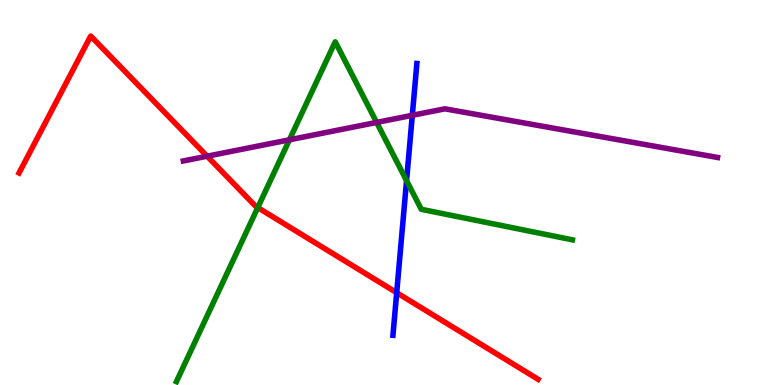[{'lines': ['blue', 'red'], 'intersections': [{'x': 5.12, 'y': 2.4}]}, {'lines': ['green', 'red'], 'intersections': [{'x': 3.33, 'y': 4.61}]}, {'lines': ['purple', 'red'], 'intersections': [{'x': 2.67, 'y': 5.94}]}, {'lines': ['blue', 'green'], 'intersections': [{'x': 5.25, 'y': 5.31}]}, {'lines': ['blue', 'purple'], 'intersections': [{'x': 5.32, 'y': 7.0}]}, {'lines': ['green', 'purple'], 'intersections': [{'x': 3.73, 'y': 6.37}, {'x': 4.86, 'y': 6.82}]}]